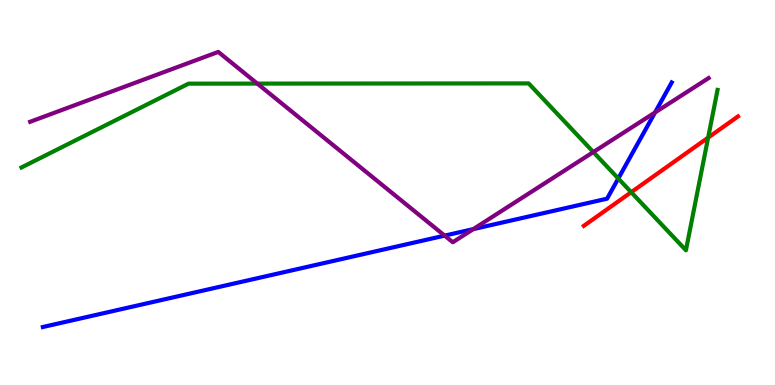[{'lines': ['blue', 'red'], 'intersections': []}, {'lines': ['green', 'red'], 'intersections': [{'x': 8.14, 'y': 5.01}, {'x': 9.14, 'y': 6.43}]}, {'lines': ['purple', 'red'], 'intersections': []}, {'lines': ['blue', 'green'], 'intersections': [{'x': 7.98, 'y': 5.36}]}, {'lines': ['blue', 'purple'], 'intersections': [{'x': 5.74, 'y': 3.88}, {'x': 6.11, 'y': 4.05}, {'x': 8.45, 'y': 7.08}]}, {'lines': ['green', 'purple'], 'intersections': [{'x': 3.32, 'y': 7.83}, {'x': 7.66, 'y': 6.05}]}]